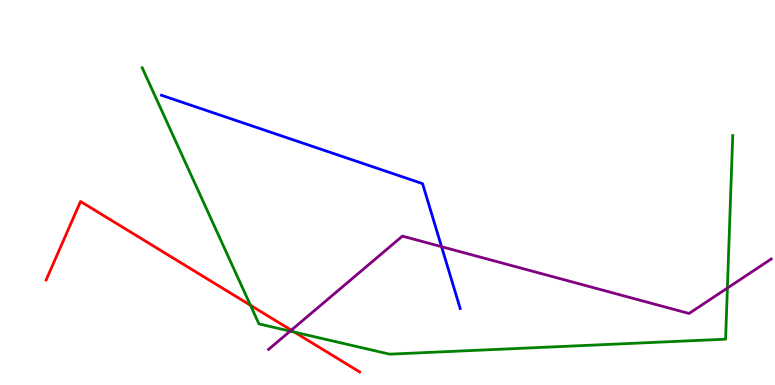[{'lines': ['blue', 'red'], 'intersections': []}, {'lines': ['green', 'red'], 'intersections': [{'x': 3.23, 'y': 2.07}, {'x': 3.8, 'y': 1.37}]}, {'lines': ['purple', 'red'], 'intersections': [{'x': 3.76, 'y': 1.42}]}, {'lines': ['blue', 'green'], 'intersections': []}, {'lines': ['blue', 'purple'], 'intersections': [{'x': 5.7, 'y': 3.59}]}, {'lines': ['green', 'purple'], 'intersections': [{'x': 3.74, 'y': 1.4}, {'x': 9.39, 'y': 2.52}]}]